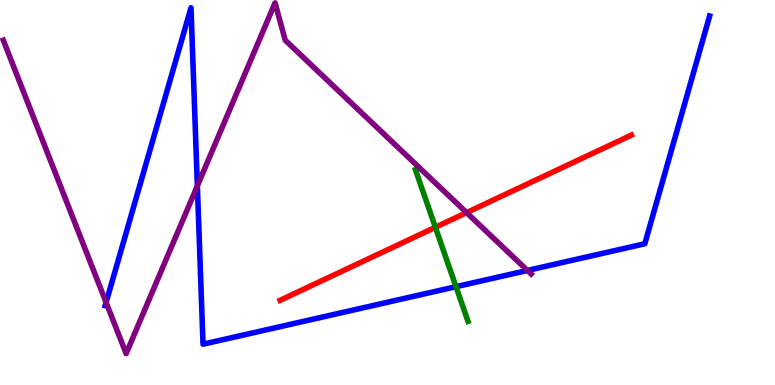[{'lines': ['blue', 'red'], 'intersections': []}, {'lines': ['green', 'red'], 'intersections': [{'x': 5.62, 'y': 4.1}]}, {'lines': ['purple', 'red'], 'intersections': [{'x': 6.02, 'y': 4.48}]}, {'lines': ['blue', 'green'], 'intersections': [{'x': 5.88, 'y': 2.55}]}, {'lines': ['blue', 'purple'], 'intersections': [{'x': 1.37, 'y': 2.14}, {'x': 2.55, 'y': 5.17}, {'x': 6.81, 'y': 2.98}]}, {'lines': ['green', 'purple'], 'intersections': []}]